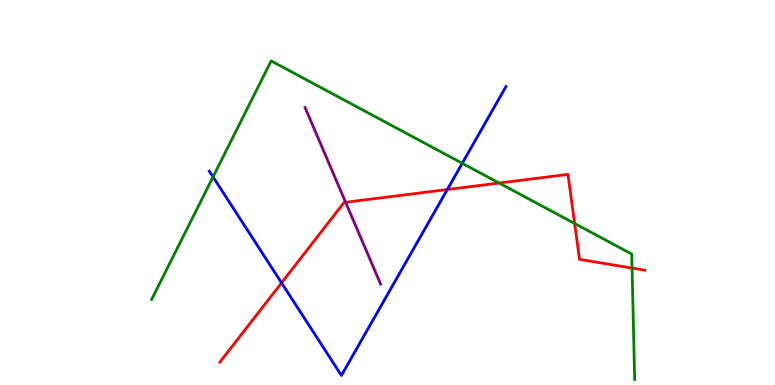[{'lines': ['blue', 'red'], 'intersections': [{'x': 3.63, 'y': 2.65}, {'x': 5.77, 'y': 5.08}]}, {'lines': ['green', 'red'], 'intersections': [{'x': 6.44, 'y': 5.25}, {'x': 7.41, 'y': 4.2}, {'x': 8.16, 'y': 3.04}]}, {'lines': ['purple', 'red'], 'intersections': [{'x': 4.46, 'y': 4.75}]}, {'lines': ['blue', 'green'], 'intersections': [{'x': 2.75, 'y': 5.4}, {'x': 5.96, 'y': 5.76}]}, {'lines': ['blue', 'purple'], 'intersections': []}, {'lines': ['green', 'purple'], 'intersections': []}]